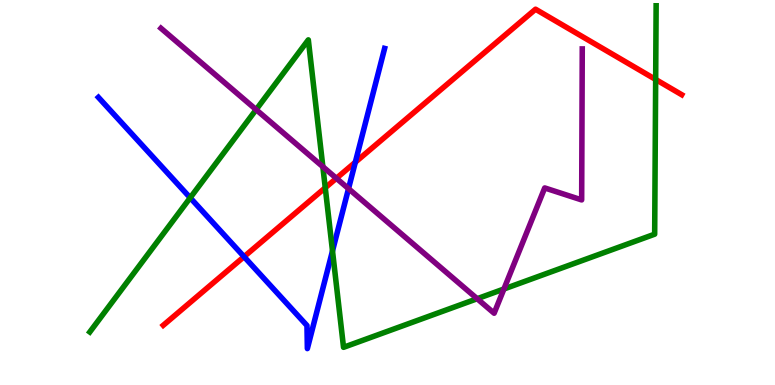[{'lines': ['blue', 'red'], 'intersections': [{'x': 3.15, 'y': 3.33}, {'x': 4.58, 'y': 5.79}]}, {'lines': ['green', 'red'], 'intersections': [{'x': 4.2, 'y': 5.12}, {'x': 8.46, 'y': 7.94}]}, {'lines': ['purple', 'red'], 'intersections': [{'x': 4.34, 'y': 5.37}]}, {'lines': ['blue', 'green'], 'intersections': [{'x': 2.45, 'y': 4.86}, {'x': 4.29, 'y': 3.48}]}, {'lines': ['blue', 'purple'], 'intersections': [{'x': 4.5, 'y': 5.1}]}, {'lines': ['green', 'purple'], 'intersections': [{'x': 3.3, 'y': 7.15}, {'x': 4.17, 'y': 5.67}, {'x': 6.16, 'y': 2.24}, {'x': 6.5, 'y': 2.49}]}]